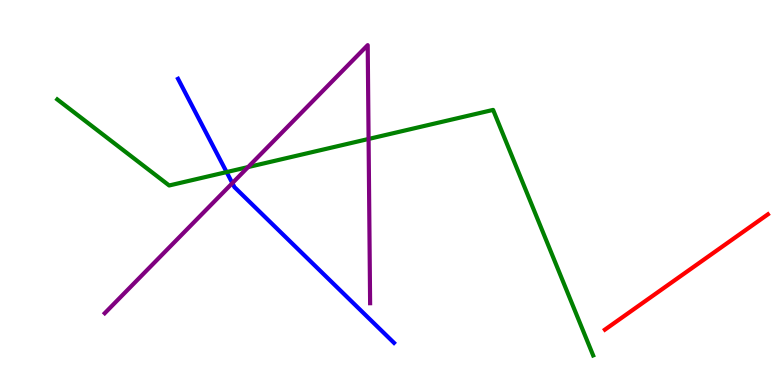[{'lines': ['blue', 'red'], 'intersections': []}, {'lines': ['green', 'red'], 'intersections': []}, {'lines': ['purple', 'red'], 'intersections': []}, {'lines': ['blue', 'green'], 'intersections': [{'x': 2.92, 'y': 5.53}]}, {'lines': ['blue', 'purple'], 'intersections': [{'x': 3.0, 'y': 5.24}]}, {'lines': ['green', 'purple'], 'intersections': [{'x': 3.2, 'y': 5.66}, {'x': 4.76, 'y': 6.39}]}]